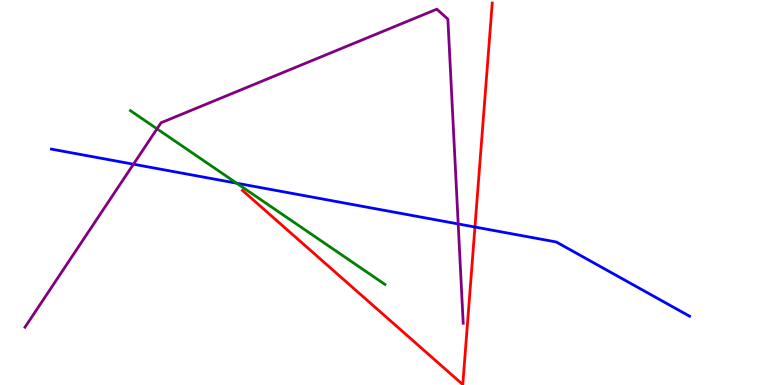[{'lines': ['blue', 'red'], 'intersections': [{'x': 6.13, 'y': 4.1}]}, {'lines': ['green', 'red'], 'intersections': []}, {'lines': ['purple', 'red'], 'intersections': []}, {'lines': ['blue', 'green'], 'intersections': [{'x': 3.05, 'y': 5.24}]}, {'lines': ['blue', 'purple'], 'intersections': [{'x': 1.72, 'y': 5.73}, {'x': 5.91, 'y': 4.18}]}, {'lines': ['green', 'purple'], 'intersections': [{'x': 2.03, 'y': 6.65}]}]